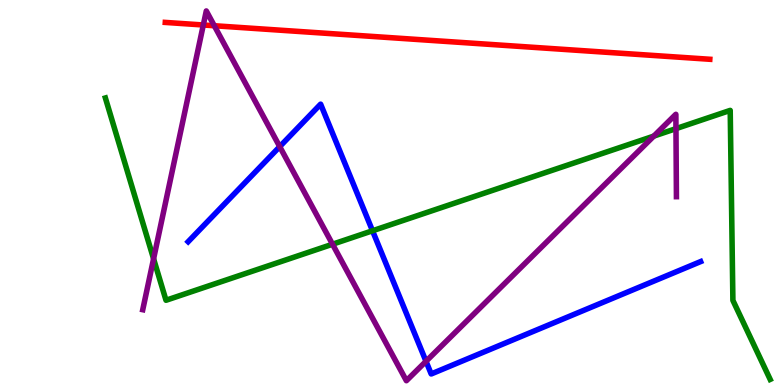[{'lines': ['blue', 'red'], 'intersections': []}, {'lines': ['green', 'red'], 'intersections': []}, {'lines': ['purple', 'red'], 'intersections': [{'x': 2.62, 'y': 9.35}, {'x': 2.77, 'y': 9.33}]}, {'lines': ['blue', 'green'], 'intersections': [{'x': 4.81, 'y': 4.01}]}, {'lines': ['blue', 'purple'], 'intersections': [{'x': 3.61, 'y': 6.19}, {'x': 5.5, 'y': 0.616}]}, {'lines': ['green', 'purple'], 'intersections': [{'x': 1.98, 'y': 3.28}, {'x': 4.29, 'y': 3.66}, {'x': 8.44, 'y': 6.46}, {'x': 8.72, 'y': 6.66}]}]